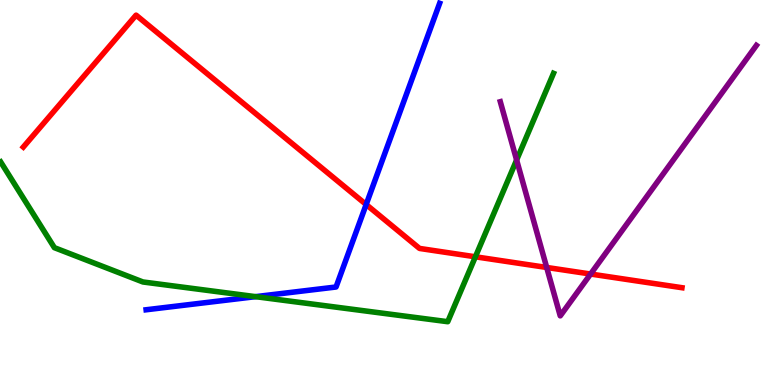[{'lines': ['blue', 'red'], 'intersections': [{'x': 4.72, 'y': 4.69}]}, {'lines': ['green', 'red'], 'intersections': [{'x': 6.13, 'y': 3.33}]}, {'lines': ['purple', 'red'], 'intersections': [{'x': 7.05, 'y': 3.05}, {'x': 7.62, 'y': 2.88}]}, {'lines': ['blue', 'green'], 'intersections': [{'x': 3.3, 'y': 2.29}]}, {'lines': ['blue', 'purple'], 'intersections': []}, {'lines': ['green', 'purple'], 'intersections': [{'x': 6.67, 'y': 5.84}]}]